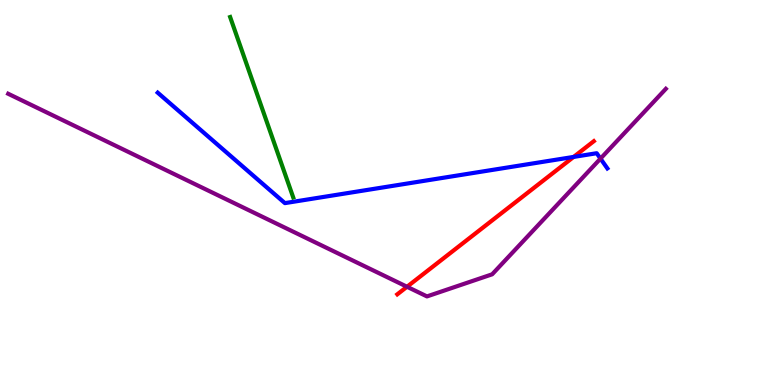[{'lines': ['blue', 'red'], 'intersections': [{'x': 7.4, 'y': 5.92}]}, {'lines': ['green', 'red'], 'intersections': []}, {'lines': ['purple', 'red'], 'intersections': [{'x': 5.25, 'y': 2.55}]}, {'lines': ['blue', 'green'], 'intersections': []}, {'lines': ['blue', 'purple'], 'intersections': [{'x': 7.75, 'y': 5.88}]}, {'lines': ['green', 'purple'], 'intersections': []}]